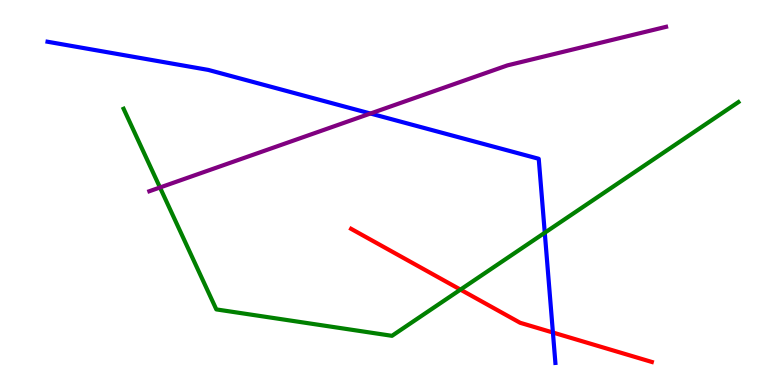[{'lines': ['blue', 'red'], 'intersections': [{'x': 7.13, 'y': 1.36}]}, {'lines': ['green', 'red'], 'intersections': [{'x': 5.94, 'y': 2.48}]}, {'lines': ['purple', 'red'], 'intersections': []}, {'lines': ['blue', 'green'], 'intersections': [{'x': 7.03, 'y': 3.95}]}, {'lines': ['blue', 'purple'], 'intersections': [{'x': 4.78, 'y': 7.05}]}, {'lines': ['green', 'purple'], 'intersections': [{'x': 2.06, 'y': 5.13}]}]